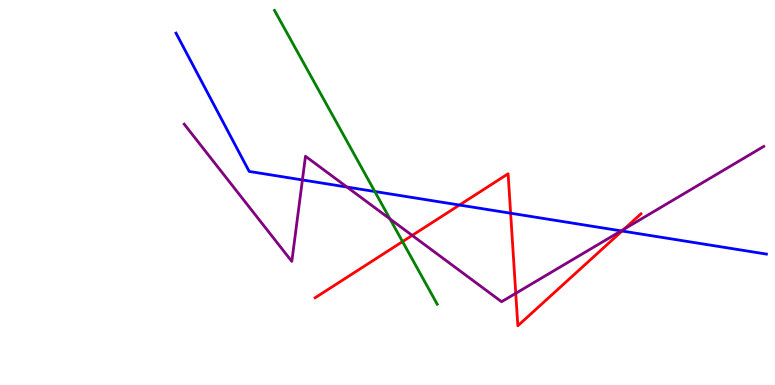[{'lines': ['blue', 'red'], 'intersections': [{'x': 5.93, 'y': 4.67}, {'x': 6.59, 'y': 4.46}, {'x': 8.03, 'y': 4.0}]}, {'lines': ['green', 'red'], 'intersections': [{'x': 5.19, 'y': 3.72}]}, {'lines': ['purple', 'red'], 'intersections': [{'x': 5.32, 'y': 3.89}, {'x': 6.65, 'y': 2.38}, {'x': 8.05, 'y': 4.05}]}, {'lines': ['blue', 'green'], 'intersections': [{'x': 4.84, 'y': 5.03}]}, {'lines': ['blue', 'purple'], 'intersections': [{'x': 3.9, 'y': 5.33}, {'x': 4.48, 'y': 5.14}, {'x': 8.02, 'y': 4.0}]}, {'lines': ['green', 'purple'], 'intersections': [{'x': 5.03, 'y': 4.31}]}]